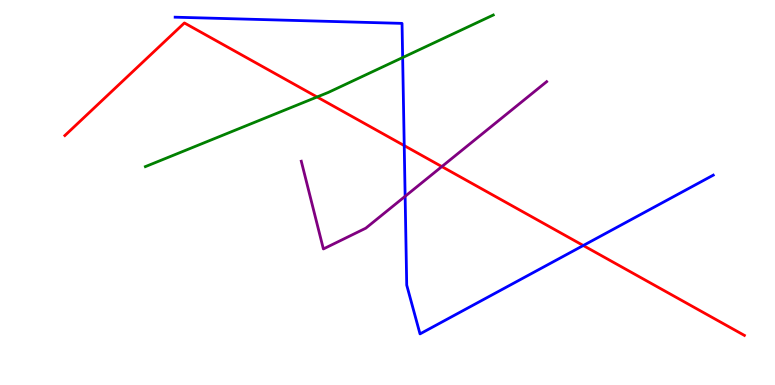[{'lines': ['blue', 'red'], 'intersections': [{'x': 5.22, 'y': 6.22}, {'x': 7.53, 'y': 3.62}]}, {'lines': ['green', 'red'], 'intersections': [{'x': 4.09, 'y': 7.48}]}, {'lines': ['purple', 'red'], 'intersections': [{'x': 5.7, 'y': 5.67}]}, {'lines': ['blue', 'green'], 'intersections': [{'x': 5.2, 'y': 8.51}]}, {'lines': ['blue', 'purple'], 'intersections': [{'x': 5.23, 'y': 4.9}]}, {'lines': ['green', 'purple'], 'intersections': []}]